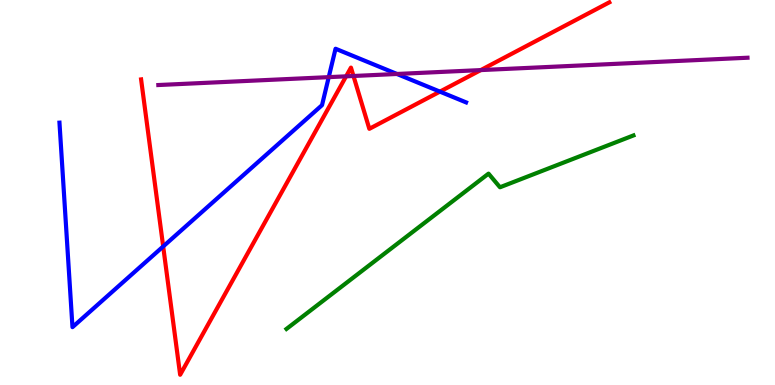[{'lines': ['blue', 'red'], 'intersections': [{'x': 2.11, 'y': 3.6}, {'x': 5.68, 'y': 7.62}]}, {'lines': ['green', 'red'], 'intersections': []}, {'lines': ['purple', 'red'], 'intersections': [{'x': 4.47, 'y': 8.02}, {'x': 4.56, 'y': 8.03}, {'x': 6.2, 'y': 8.18}]}, {'lines': ['blue', 'green'], 'intersections': []}, {'lines': ['blue', 'purple'], 'intersections': [{'x': 4.24, 'y': 8.0}, {'x': 5.12, 'y': 8.08}]}, {'lines': ['green', 'purple'], 'intersections': []}]